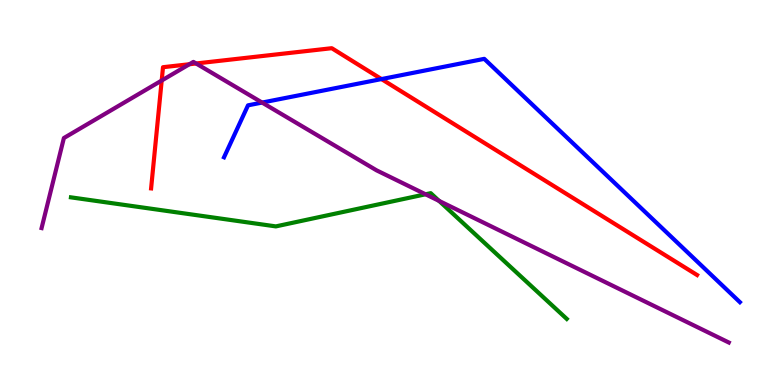[{'lines': ['blue', 'red'], 'intersections': [{'x': 4.92, 'y': 7.95}]}, {'lines': ['green', 'red'], 'intersections': []}, {'lines': ['purple', 'red'], 'intersections': [{'x': 2.09, 'y': 7.91}, {'x': 2.44, 'y': 8.33}, {'x': 2.53, 'y': 8.35}]}, {'lines': ['blue', 'green'], 'intersections': []}, {'lines': ['blue', 'purple'], 'intersections': [{'x': 3.38, 'y': 7.34}]}, {'lines': ['green', 'purple'], 'intersections': [{'x': 5.49, 'y': 4.95}, {'x': 5.67, 'y': 4.78}]}]